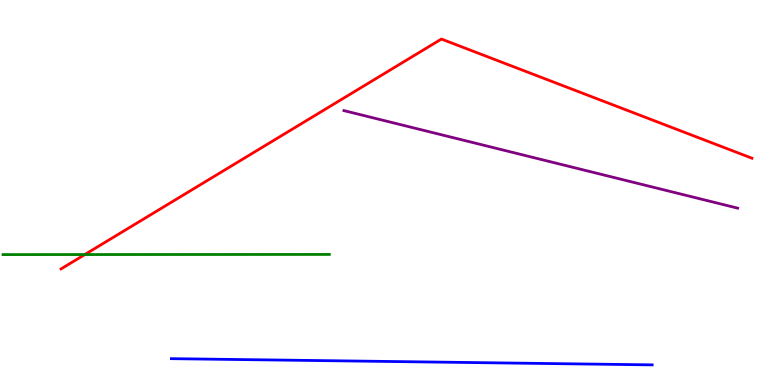[{'lines': ['blue', 'red'], 'intersections': []}, {'lines': ['green', 'red'], 'intersections': [{'x': 1.09, 'y': 3.39}]}, {'lines': ['purple', 'red'], 'intersections': []}, {'lines': ['blue', 'green'], 'intersections': []}, {'lines': ['blue', 'purple'], 'intersections': []}, {'lines': ['green', 'purple'], 'intersections': []}]